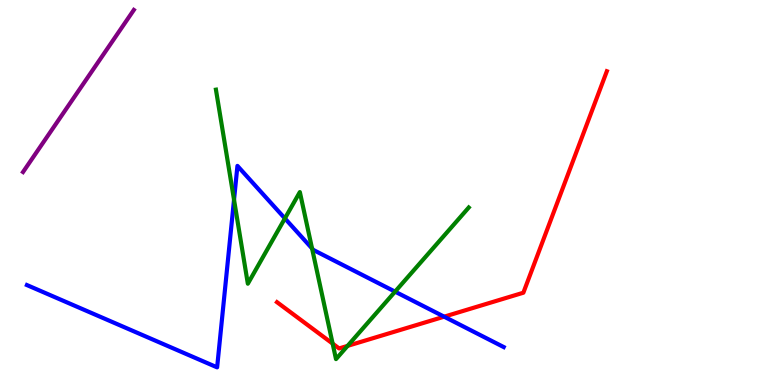[{'lines': ['blue', 'red'], 'intersections': [{'x': 5.73, 'y': 1.77}]}, {'lines': ['green', 'red'], 'intersections': [{'x': 4.29, 'y': 1.07}, {'x': 4.48, 'y': 1.02}]}, {'lines': ['purple', 'red'], 'intersections': []}, {'lines': ['blue', 'green'], 'intersections': [{'x': 3.02, 'y': 4.81}, {'x': 3.68, 'y': 4.33}, {'x': 4.03, 'y': 3.55}, {'x': 5.1, 'y': 2.42}]}, {'lines': ['blue', 'purple'], 'intersections': []}, {'lines': ['green', 'purple'], 'intersections': []}]